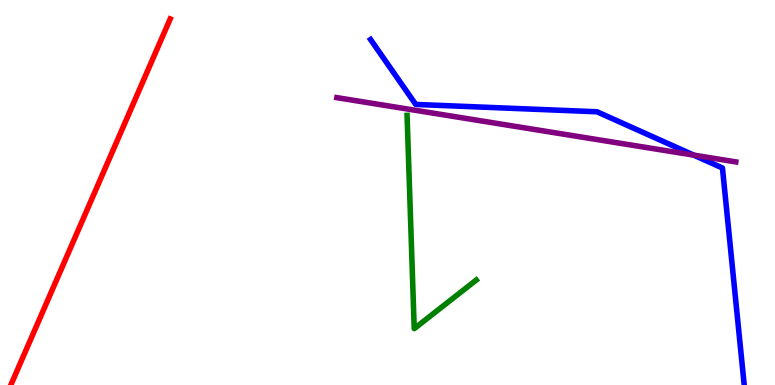[{'lines': ['blue', 'red'], 'intersections': []}, {'lines': ['green', 'red'], 'intersections': []}, {'lines': ['purple', 'red'], 'intersections': []}, {'lines': ['blue', 'green'], 'intersections': []}, {'lines': ['blue', 'purple'], 'intersections': [{'x': 8.95, 'y': 5.97}]}, {'lines': ['green', 'purple'], 'intersections': []}]